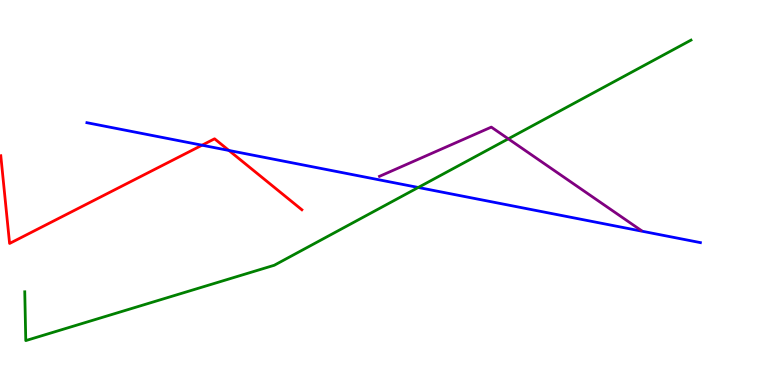[{'lines': ['blue', 'red'], 'intersections': [{'x': 2.61, 'y': 6.23}, {'x': 2.95, 'y': 6.09}]}, {'lines': ['green', 'red'], 'intersections': []}, {'lines': ['purple', 'red'], 'intersections': []}, {'lines': ['blue', 'green'], 'intersections': [{'x': 5.4, 'y': 5.13}]}, {'lines': ['blue', 'purple'], 'intersections': []}, {'lines': ['green', 'purple'], 'intersections': [{'x': 6.56, 'y': 6.39}]}]